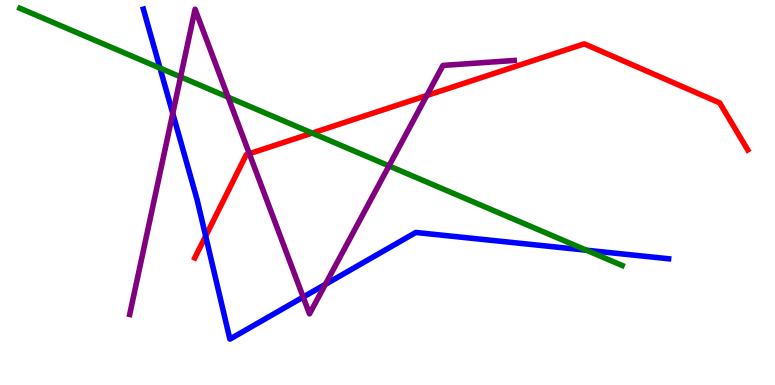[{'lines': ['blue', 'red'], 'intersections': [{'x': 2.65, 'y': 3.87}]}, {'lines': ['green', 'red'], 'intersections': [{'x': 4.03, 'y': 6.54}]}, {'lines': ['purple', 'red'], 'intersections': [{'x': 3.22, 'y': 6.01}, {'x': 5.51, 'y': 7.52}]}, {'lines': ['blue', 'green'], 'intersections': [{'x': 2.06, 'y': 8.23}, {'x': 7.57, 'y': 3.5}]}, {'lines': ['blue', 'purple'], 'intersections': [{'x': 2.23, 'y': 7.05}, {'x': 3.91, 'y': 2.28}, {'x': 4.2, 'y': 2.61}]}, {'lines': ['green', 'purple'], 'intersections': [{'x': 2.33, 'y': 8.0}, {'x': 2.94, 'y': 7.48}, {'x': 5.02, 'y': 5.69}]}]